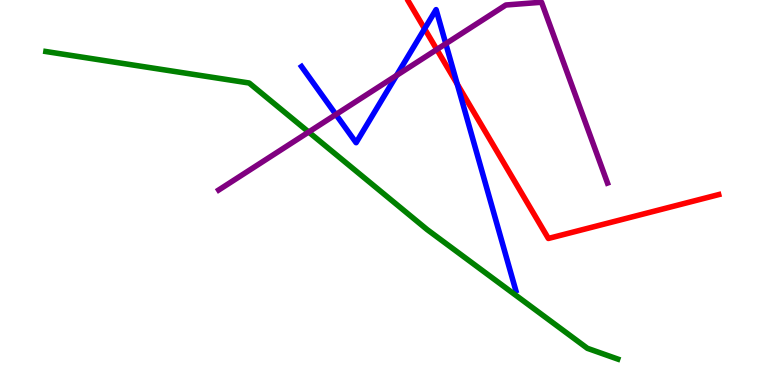[{'lines': ['blue', 'red'], 'intersections': [{'x': 5.48, 'y': 9.25}, {'x': 5.9, 'y': 7.82}]}, {'lines': ['green', 'red'], 'intersections': []}, {'lines': ['purple', 'red'], 'intersections': [{'x': 5.64, 'y': 8.71}]}, {'lines': ['blue', 'green'], 'intersections': []}, {'lines': ['blue', 'purple'], 'intersections': [{'x': 4.33, 'y': 7.03}, {'x': 5.12, 'y': 8.04}, {'x': 5.75, 'y': 8.86}]}, {'lines': ['green', 'purple'], 'intersections': [{'x': 3.98, 'y': 6.57}]}]